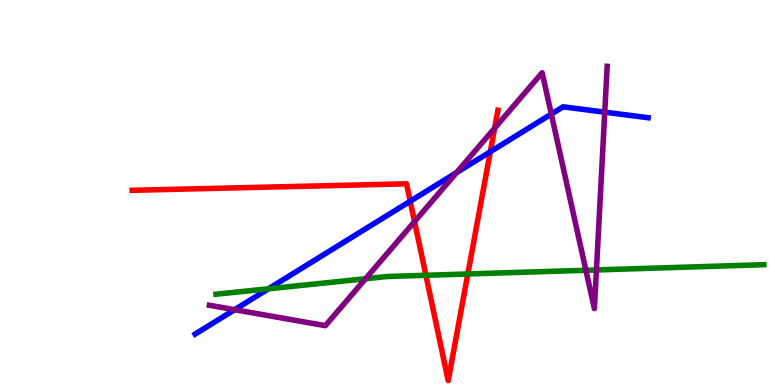[{'lines': ['blue', 'red'], 'intersections': [{'x': 5.29, 'y': 4.77}, {'x': 6.33, 'y': 6.06}]}, {'lines': ['green', 'red'], 'intersections': [{'x': 5.5, 'y': 2.85}, {'x': 6.04, 'y': 2.88}]}, {'lines': ['purple', 'red'], 'intersections': [{'x': 5.35, 'y': 4.24}, {'x': 6.38, 'y': 6.67}]}, {'lines': ['blue', 'green'], 'intersections': [{'x': 3.46, 'y': 2.5}]}, {'lines': ['blue', 'purple'], 'intersections': [{'x': 3.03, 'y': 1.96}, {'x': 5.89, 'y': 5.52}, {'x': 7.11, 'y': 7.04}, {'x': 7.8, 'y': 7.09}]}, {'lines': ['green', 'purple'], 'intersections': [{'x': 4.72, 'y': 2.76}, {'x': 7.56, 'y': 2.98}, {'x': 7.7, 'y': 2.99}]}]